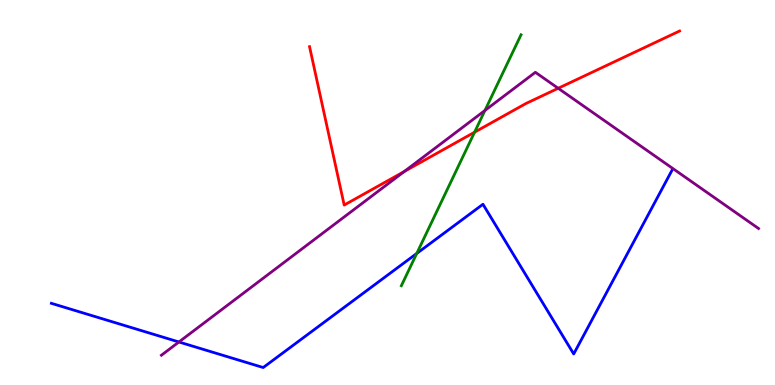[{'lines': ['blue', 'red'], 'intersections': []}, {'lines': ['green', 'red'], 'intersections': [{'x': 6.12, 'y': 6.57}]}, {'lines': ['purple', 'red'], 'intersections': [{'x': 5.22, 'y': 5.55}, {'x': 7.2, 'y': 7.71}]}, {'lines': ['blue', 'green'], 'intersections': [{'x': 5.38, 'y': 3.42}]}, {'lines': ['blue', 'purple'], 'intersections': [{'x': 2.31, 'y': 1.12}]}, {'lines': ['green', 'purple'], 'intersections': [{'x': 6.26, 'y': 7.13}]}]